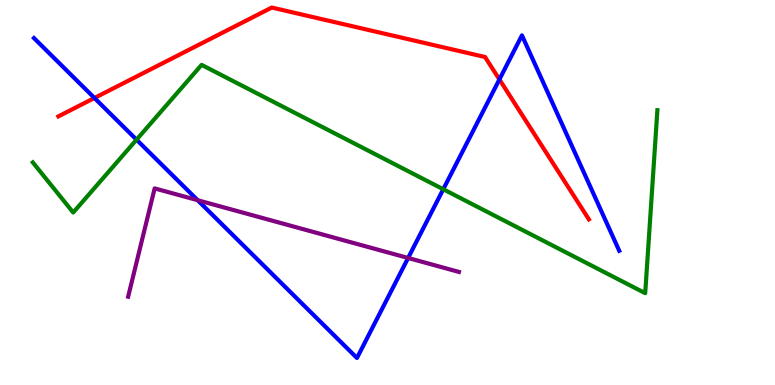[{'lines': ['blue', 'red'], 'intersections': [{'x': 1.22, 'y': 7.45}, {'x': 6.44, 'y': 7.94}]}, {'lines': ['green', 'red'], 'intersections': []}, {'lines': ['purple', 'red'], 'intersections': []}, {'lines': ['blue', 'green'], 'intersections': [{'x': 1.76, 'y': 6.37}, {'x': 5.72, 'y': 5.08}]}, {'lines': ['blue', 'purple'], 'intersections': [{'x': 2.55, 'y': 4.8}, {'x': 5.27, 'y': 3.3}]}, {'lines': ['green', 'purple'], 'intersections': []}]